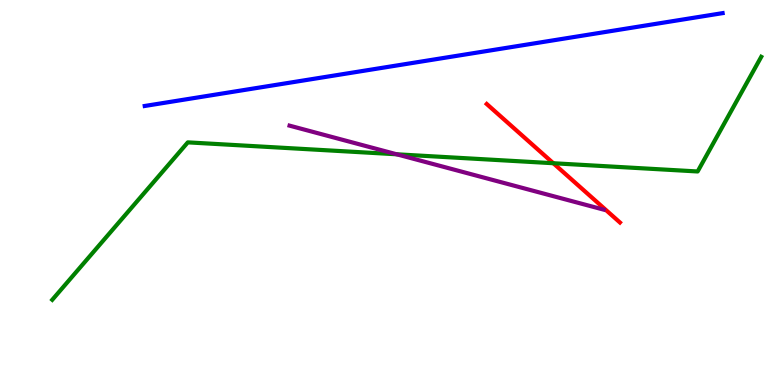[{'lines': ['blue', 'red'], 'intersections': []}, {'lines': ['green', 'red'], 'intersections': [{'x': 7.14, 'y': 5.76}]}, {'lines': ['purple', 'red'], 'intersections': []}, {'lines': ['blue', 'green'], 'intersections': []}, {'lines': ['blue', 'purple'], 'intersections': []}, {'lines': ['green', 'purple'], 'intersections': [{'x': 5.12, 'y': 5.99}]}]